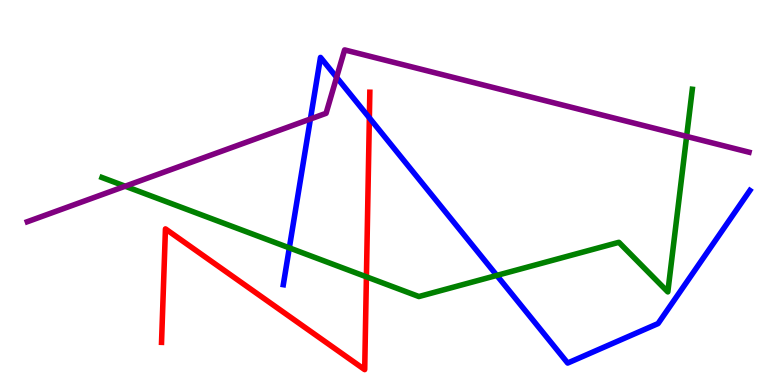[{'lines': ['blue', 'red'], 'intersections': [{'x': 4.77, 'y': 6.94}]}, {'lines': ['green', 'red'], 'intersections': [{'x': 4.73, 'y': 2.81}]}, {'lines': ['purple', 'red'], 'intersections': []}, {'lines': ['blue', 'green'], 'intersections': [{'x': 3.73, 'y': 3.56}, {'x': 6.41, 'y': 2.85}]}, {'lines': ['blue', 'purple'], 'intersections': [{'x': 4.01, 'y': 6.91}, {'x': 4.34, 'y': 7.99}]}, {'lines': ['green', 'purple'], 'intersections': [{'x': 1.62, 'y': 5.16}, {'x': 8.86, 'y': 6.46}]}]